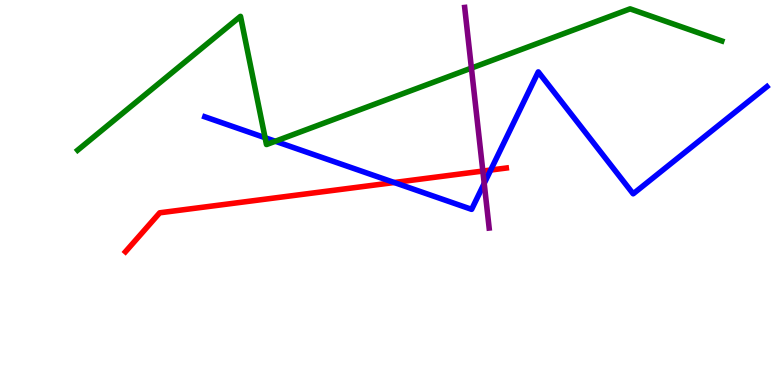[{'lines': ['blue', 'red'], 'intersections': [{'x': 5.09, 'y': 5.26}, {'x': 6.33, 'y': 5.58}]}, {'lines': ['green', 'red'], 'intersections': []}, {'lines': ['purple', 'red'], 'intersections': [{'x': 6.23, 'y': 5.56}]}, {'lines': ['blue', 'green'], 'intersections': [{'x': 3.42, 'y': 6.42}, {'x': 3.55, 'y': 6.33}]}, {'lines': ['blue', 'purple'], 'intersections': [{'x': 6.25, 'y': 5.24}]}, {'lines': ['green', 'purple'], 'intersections': [{'x': 6.08, 'y': 8.23}]}]